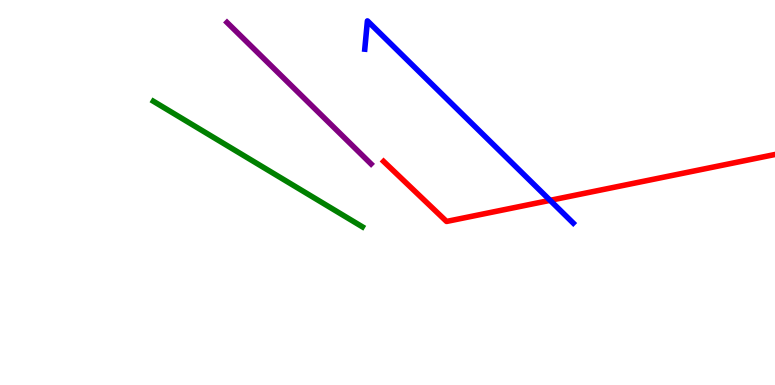[{'lines': ['blue', 'red'], 'intersections': [{'x': 7.1, 'y': 4.8}]}, {'lines': ['green', 'red'], 'intersections': []}, {'lines': ['purple', 'red'], 'intersections': []}, {'lines': ['blue', 'green'], 'intersections': []}, {'lines': ['blue', 'purple'], 'intersections': []}, {'lines': ['green', 'purple'], 'intersections': []}]